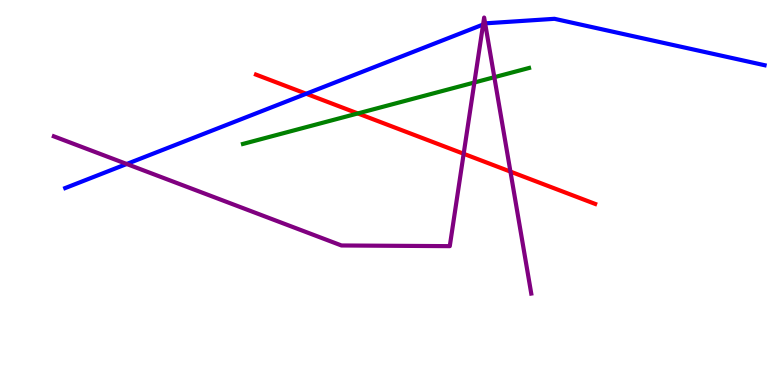[{'lines': ['blue', 'red'], 'intersections': [{'x': 3.95, 'y': 7.56}]}, {'lines': ['green', 'red'], 'intersections': [{'x': 4.62, 'y': 7.05}]}, {'lines': ['purple', 'red'], 'intersections': [{'x': 5.98, 'y': 6.01}, {'x': 6.59, 'y': 5.54}]}, {'lines': ['blue', 'green'], 'intersections': []}, {'lines': ['blue', 'purple'], 'intersections': [{'x': 1.64, 'y': 5.74}, {'x': 6.23, 'y': 9.36}, {'x': 6.26, 'y': 9.38}]}, {'lines': ['green', 'purple'], 'intersections': [{'x': 6.12, 'y': 7.86}, {'x': 6.38, 'y': 7.99}]}]